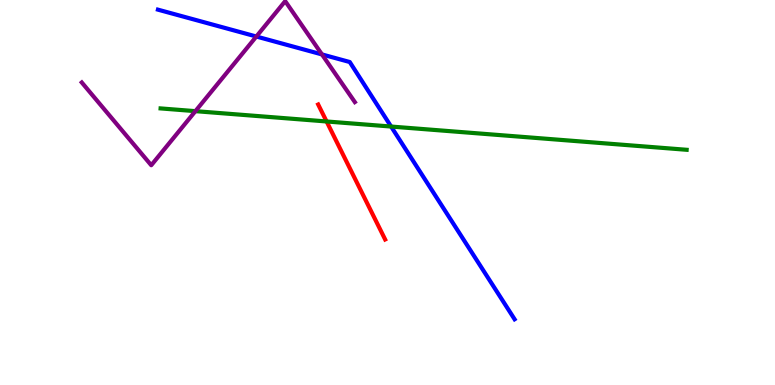[{'lines': ['blue', 'red'], 'intersections': []}, {'lines': ['green', 'red'], 'intersections': [{'x': 4.21, 'y': 6.84}]}, {'lines': ['purple', 'red'], 'intersections': []}, {'lines': ['blue', 'green'], 'intersections': [{'x': 5.05, 'y': 6.71}]}, {'lines': ['blue', 'purple'], 'intersections': [{'x': 3.31, 'y': 9.05}, {'x': 4.15, 'y': 8.59}]}, {'lines': ['green', 'purple'], 'intersections': [{'x': 2.52, 'y': 7.11}]}]